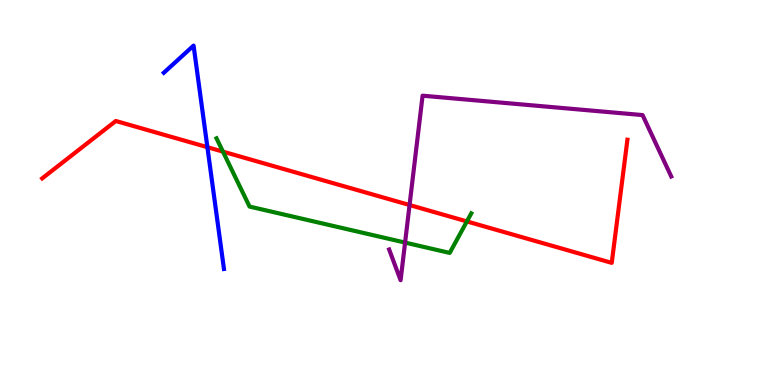[{'lines': ['blue', 'red'], 'intersections': [{'x': 2.68, 'y': 6.18}]}, {'lines': ['green', 'red'], 'intersections': [{'x': 2.88, 'y': 6.06}, {'x': 6.02, 'y': 4.25}]}, {'lines': ['purple', 'red'], 'intersections': [{'x': 5.28, 'y': 4.67}]}, {'lines': ['blue', 'green'], 'intersections': []}, {'lines': ['blue', 'purple'], 'intersections': []}, {'lines': ['green', 'purple'], 'intersections': [{'x': 5.23, 'y': 3.7}]}]